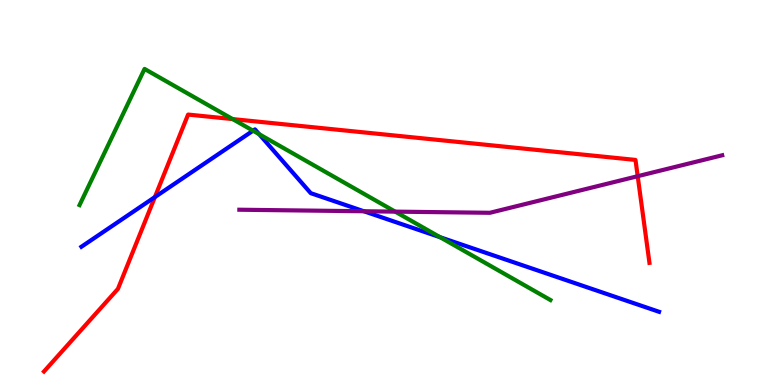[{'lines': ['blue', 'red'], 'intersections': [{'x': 2.0, 'y': 4.88}]}, {'lines': ['green', 'red'], 'intersections': [{'x': 3.0, 'y': 6.91}]}, {'lines': ['purple', 'red'], 'intersections': [{'x': 8.23, 'y': 5.42}]}, {'lines': ['blue', 'green'], 'intersections': [{'x': 3.26, 'y': 6.61}, {'x': 3.34, 'y': 6.51}, {'x': 5.68, 'y': 3.84}]}, {'lines': ['blue', 'purple'], 'intersections': [{'x': 4.69, 'y': 4.51}]}, {'lines': ['green', 'purple'], 'intersections': [{'x': 5.1, 'y': 4.5}]}]